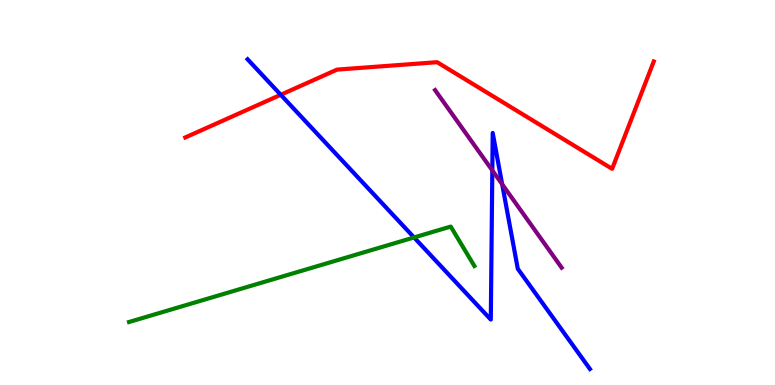[{'lines': ['blue', 'red'], 'intersections': [{'x': 3.62, 'y': 7.54}]}, {'lines': ['green', 'red'], 'intersections': []}, {'lines': ['purple', 'red'], 'intersections': []}, {'lines': ['blue', 'green'], 'intersections': [{'x': 5.34, 'y': 3.83}]}, {'lines': ['blue', 'purple'], 'intersections': [{'x': 6.35, 'y': 5.57}, {'x': 6.48, 'y': 5.21}]}, {'lines': ['green', 'purple'], 'intersections': []}]